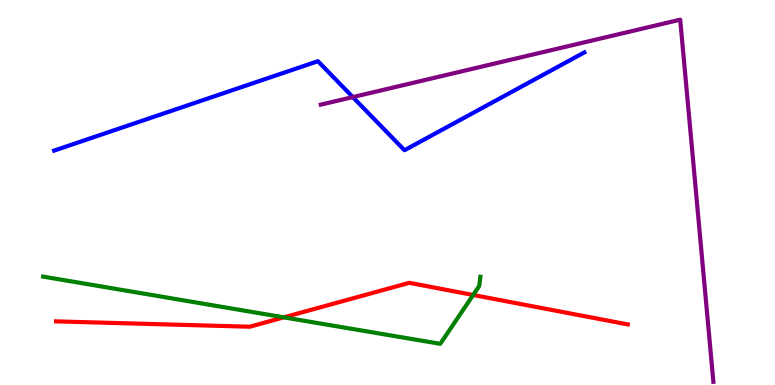[{'lines': ['blue', 'red'], 'intersections': []}, {'lines': ['green', 'red'], 'intersections': [{'x': 3.66, 'y': 1.76}, {'x': 6.11, 'y': 2.34}]}, {'lines': ['purple', 'red'], 'intersections': []}, {'lines': ['blue', 'green'], 'intersections': []}, {'lines': ['blue', 'purple'], 'intersections': [{'x': 4.55, 'y': 7.48}]}, {'lines': ['green', 'purple'], 'intersections': []}]